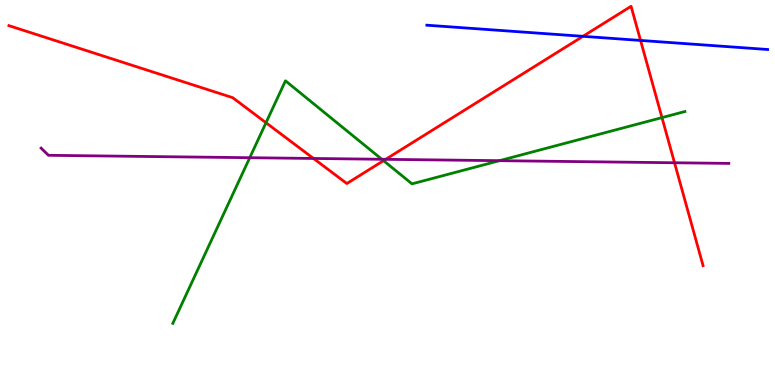[{'lines': ['blue', 'red'], 'intersections': [{'x': 7.52, 'y': 9.06}, {'x': 8.27, 'y': 8.95}]}, {'lines': ['green', 'red'], 'intersections': [{'x': 3.43, 'y': 6.81}, {'x': 4.95, 'y': 5.83}, {'x': 8.54, 'y': 6.95}]}, {'lines': ['purple', 'red'], 'intersections': [{'x': 4.05, 'y': 5.88}, {'x': 4.98, 'y': 5.86}, {'x': 8.7, 'y': 5.77}]}, {'lines': ['blue', 'green'], 'intersections': []}, {'lines': ['blue', 'purple'], 'intersections': []}, {'lines': ['green', 'purple'], 'intersections': [{'x': 3.22, 'y': 5.9}, {'x': 4.93, 'y': 5.86}, {'x': 6.44, 'y': 5.83}]}]